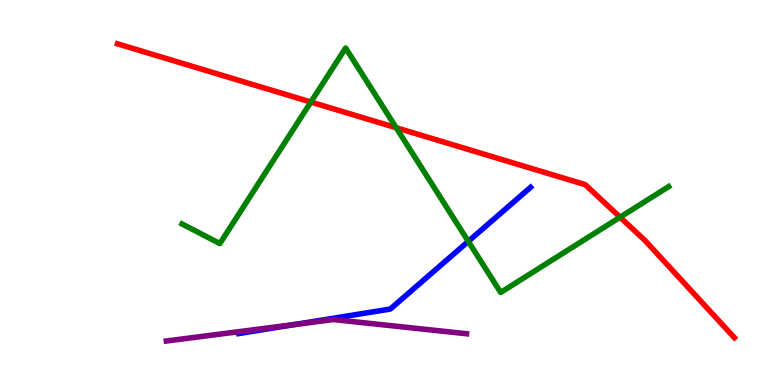[{'lines': ['blue', 'red'], 'intersections': []}, {'lines': ['green', 'red'], 'intersections': [{'x': 4.01, 'y': 7.35}, {'x': 5.11, 'y': 6.68}, {'x': 8.0, 'y': 4.36}]}, {'lines': ['purple', 'red'], 'intersections': []}, {'lines': ['blue', 'green'], 'intersections': [{'x': 6.04, 'y': 3.73}]}, {'lines': ['blue', 'purple'], 'intersections': [{'x': 3.8, 'y': 1.57}]}, {'lines': ['green', 'purple'], 'intersections': []}]